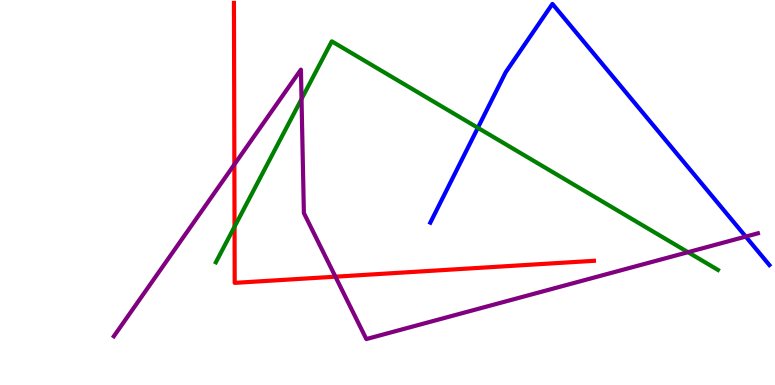[{'lines': ['blue', 'red'], 'intersections': []}, {'lines': ['green', 'red'], 'intersections': [{'x': 3.03, 'y': 4.11}]}, {'lines': ['purple', 'red'], 'intersections': [{'x': 3.02, 'y': 5.73}, {'x': 4.33, 'y': 2.81}]}, {'lines': ['blue', 'green'], 'intersections': [{'x': 6.17, 'y': 6.68}]}, {'lines': ['blue', 'purple'], 'intersections': [{'x': 9.62, 'y': 3.85}]}, {'lines': ['green', 'purple'], 'intersections': [{'x': 3.89, 'y': 7.43}, {'x': 8.88, 'y': 3.45}]}]